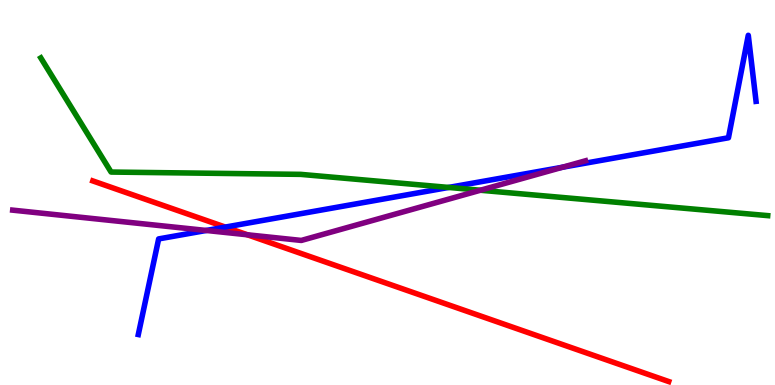[{'lines': ['blue', 'red'], 'intersections': [{'x': 2.91, 'y': 4.1}]}, {'lines': ['green', 'red'], 'intersections': []}, {'lines': ['purple', 'red'], 'intersections': [{'x': 3.19, 'y': 3.9}]}, {'lines': ['blue', 'green'], 'intersections': [{'x': 5.79, 'y': 5.13}]}, {'lines': ['blue', 'purple'], 'intersections': [{'x': 2.66, 'y': 4.01}, {'x': 7.26, 'y': 5.66}]}, {'lines': ['green', 'purple'], 'intersections': [{'x': 6.2, 'y': 5.06}]}]